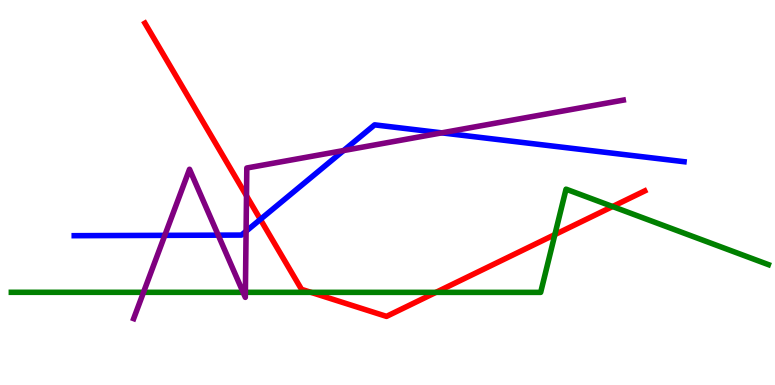[{'lines': ['blue', 'red'], 'intersections': [{'x': 3.36, 'y': 4.3}]}, {'lines': ['green', 'red'], 'intersections': [{'x': 4.01, 'y': 2.41}, {'x': 5.63, 'y': 2.41}, {'x': 7.16, 'y': 3.91}, {'x': 7.9, 'y': 4.64}]}, {'lines': ['purple', 'red'], 'intersections': [{'x': 3.18, 'y': 4.91}]}, {'lines': ['blue', 'green'], 'intersections': []}, {'lines': ['blue', 'purple'], 'intersections': [{'x': 2.13, 'y': 3.89}, {'x': 2.82, 'y': 3.89}, {'x': 3.18, 'y': 3.99}, {'x': 4.43, 'y': 6.09}, {'x': 5.7, 'y': 6.55}]}, {'lines': ['green', 'purple'], 'intersections': [{'x': 1.85, 'y': 2.41}, {'x': 3.14, 'y': 2.41}, {'x': 3.17, 'y': 2.41}]}]